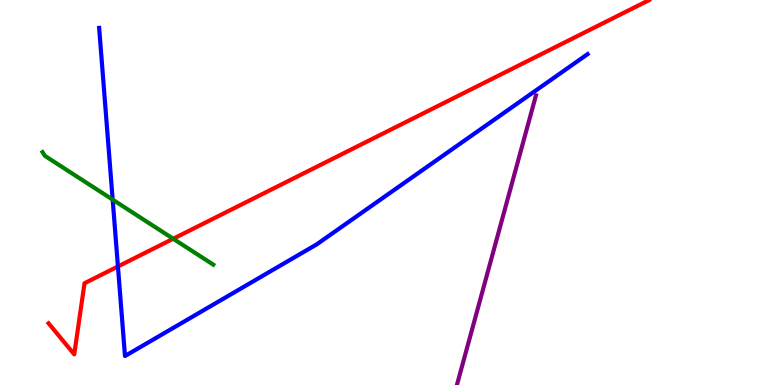[{'lines': ['blue', 'red'], 'intersections': [{'x': 1.52, 'y': 3.08}]}, {'lines': ['green', 'red'], 'intersections': [{'x': 2.23, 'y': 3.8}]}, {'lines': ['purple', 'red'], 'intersections': []}, {'lines': ['blue', 'green'], 'intersections': [{'x': 1.45, 'y': 4.81}]}, {'lines': ['blue', 'purple'], 'intersections': []}, {'lines': ['green', 'purple'], 'intersections': []}]